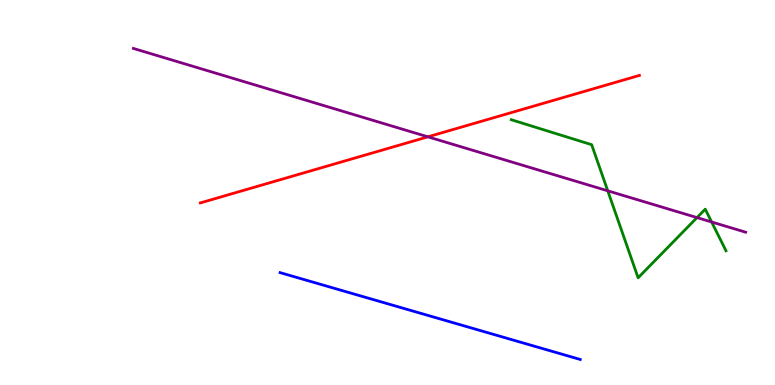[{'lines': ['blue', 'red'], 'intersections': []}, {'lines': ['green', 'red'], 'intersections': []}, {'lines': ['purple', 'red'], 'intersections': [{'x': 5.52, 'y': 6.45}]}, {'lines': ['blue', 'green'], 'intersections': []}, {'lines': ['blue', 'purple'], 'intersections': []}, {'lines': ['green', 'purple'], 'intersections': [{'x': 7.84, 'y': 5.04}, {'x': 8.99, 'y': 4.35}, {'x': 9.18, 'y': 4.23}]}]